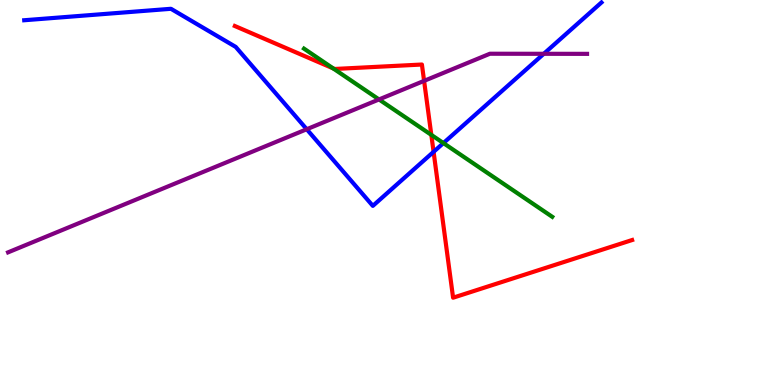[{'lines': ['blue', 'red'], 'intersections': [{'x': 5.59, 'y': 6.06}]}, {'lines': ['green', 'red'], 'intersections': [{'x': 4.3, 'y': 8.22}, {'x': 5.57, 'y': 6.5}]}, {'lines': ['purple', 'red'], 'intersections': [{'x': 5.47, 'y': 7.9}]}, {'lines': ['blue', 'green'], 'intersections': [{'x': 5.72, 'y': 6.28}]}, {'lines': ['blue', 'purple'], 'intersections': [{'x': 3.96, 'y': 6.64}, {'x': 7.02, 'y': 8.6}]}, {'lines': ['green', 'purple'], 'intersections': [{'x': 4.89, 'y': 7.42}]}]